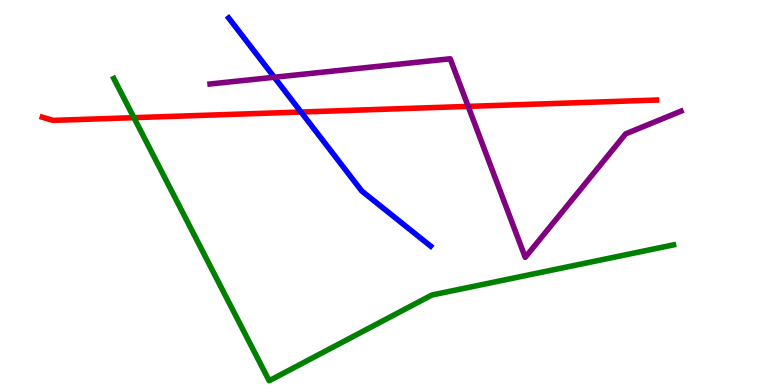[{'lines': ['blue', 'red'], 'intersections': [{'x': 3.88, 'y': 7.09}]}, {'lines': ['green', 'red'], 'intersections': [{'x': 1.73, 'y': 6.94}]}, {'lines': ['purple', 'red'], 'intersections': [{'x': 6.04, 'y': 7.24}]}, {'lines': ['blue', 'green'], 'intersections': []}, {'lines': ['blue', 'purple'], 'intersections': [{'x': 3.54, 'y': 7.99}]}, {'lines': ['green', 'purple'], 'intersections': []}]